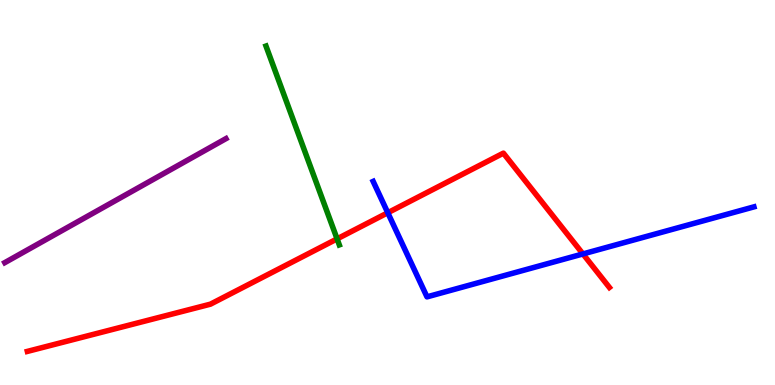[{'lines': ['blue', 'red'], 'intersections': [{'x': 5.0, 'y': 4.47}, {'x': 7.52, 'y': 3.4}]}, {'lines': ['green', 'red'], 'intersections': [{'x': 4.35, 'y': 3.8}]}, {'lines': ['purple', 'red'], 'intersections': []}, {'lines': ['blue', 'green'], 'intersections': []}, {'lines': ['blue', 'purple'], 'intersections': []}, {'lines': ['green', 'purple'], 'intersections': []}]